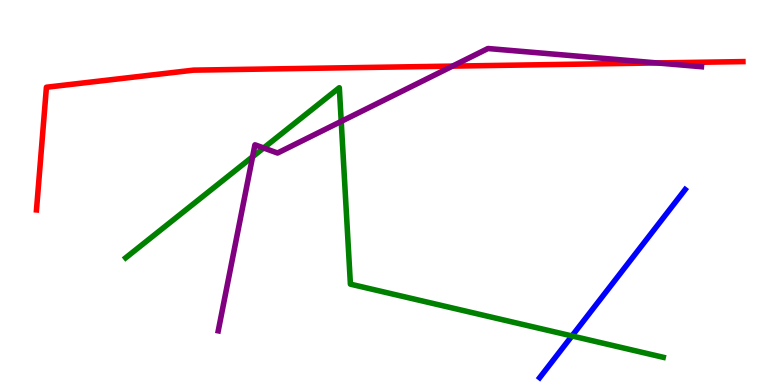[{'lines': ['blue', 'red'], 'intersections': []}, {'lines': ['green', 'red'], 'intersections': []}, {'lines': ['purple', 'red'], 'intersections': [{'x': 5.84, 'y': 8.28}, {'x': 8.48, 'y': 8.37}]}, {'lines': ['blue', 'green'], 'intersections': [{'x': 7.38, 'y': 1.27}]}, {'lines': ['blue', 'purple'], 'intersections': []}, {'lines': ['green', 'purple'], 'intersections': [{'x': 3.26, 'y': 5.93}, {'x': 3.4, 'y': 6.16}, {'x': 4.4, 'y': 6.85}]}]